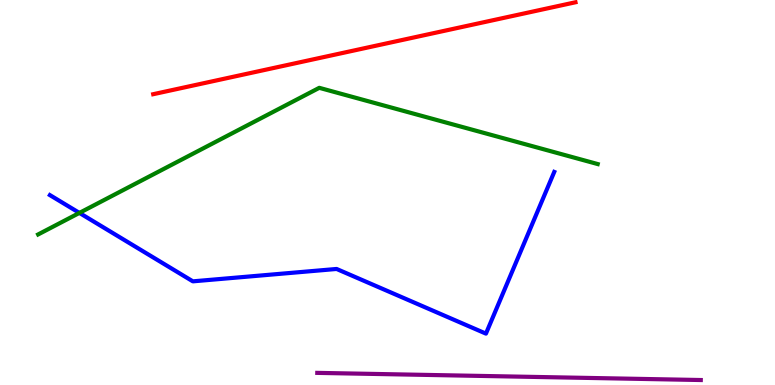[{'lines': ['blue', 'red'], 'intersections': []}, {'lines': ['green', 'red'], 'intersections': []}, {'lines': ['purple', 'red'], 'intersections': []}, {'lines': ['blue', 'green'], 'intersections': [{'x': 1.02, 'y': 4.47}]}, {'lines': ['blue', 'purple'], 'intersections': []}, {'lines': ['green', 'purple'], 'intersections': []}]